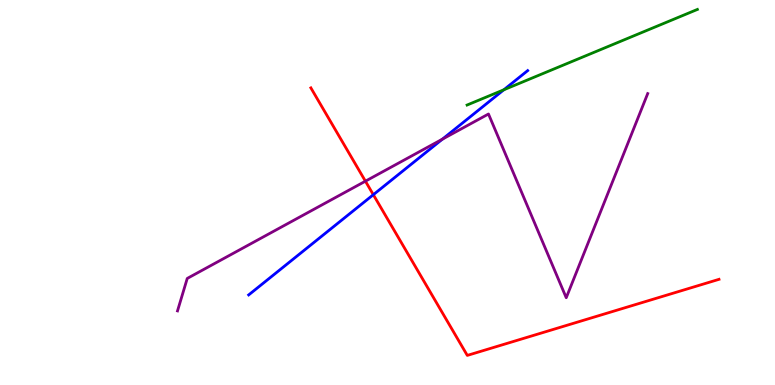[{'lines': ['blue', 'red'], 'intersections': [{'x': 4.82, 'y': 4.94}]}, {'lines': ['green', 'red'], 'intersections': []}, {'lines': ['purple', 'red'], 'intersections': [{'x': 4.72, 'y': 5.29}]}, {'lines': ['blue', 'green'], 'intersections': [{'x': 6.5, 'y': 7.67}]}, {'lines': ['blue', 'purple'], 'intersections': [{'x': 5.71, 'y': 6.39}]}, {'lines': ['green', 'purple'], 'intersections': []}]